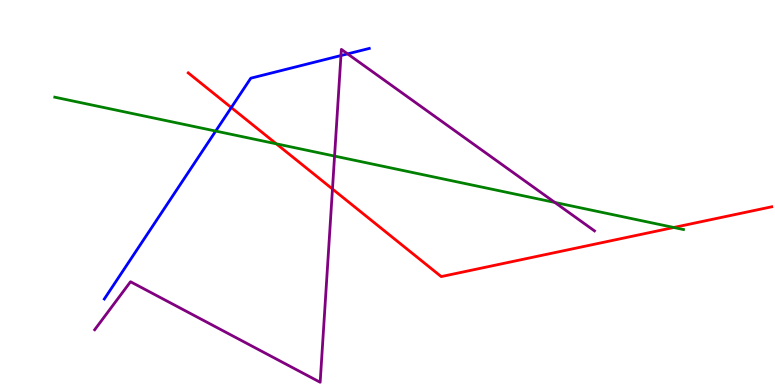[{'lines': ['blue', 'red'], 'intersections': [{'x': 2.98, 'y': 7.21}]}, {'lines': ['green', 'red'], 'intersections': [{'x': 3.57, 'y': 6.26}, {'x': 8.69, 'y': 4.09}]}, {'lines': ['purple', 'red'], 'intersections': [{'x': 4.29, 'y': 5.09}]}, {'lines': ['blue', 'green'], 'intersections': [{'x': 2.78, 'y': 6.6}]}, {'lines': ['blue', 'purple'], 'intersections': [{'x': 4.4, 'y': 8.56}, {'x': 4.49, 'y': 8.6}]}, {'lines': ['green', 'purple'], 'intersections': [{'x': 4.32, 'y': 5.95}, {'x': 7.16, 'y': 4.74}]}]